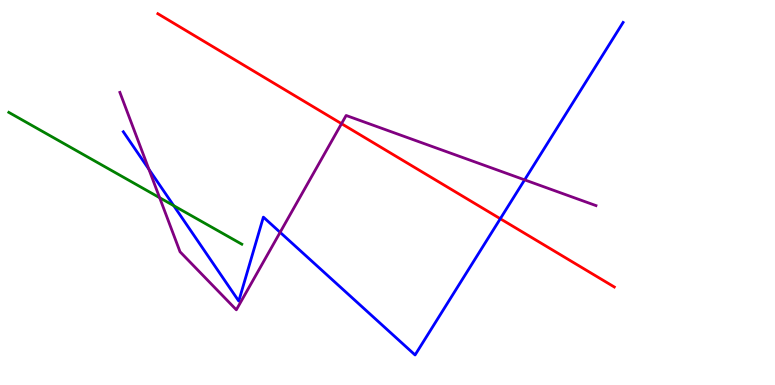[{'lines': ['blue', 'red'], 'intersections': [{'x': 6.46, 'y': 4.32}]}, {'lines': ['green', 'red'], 'intersections': []}, {'lines': ['purple', 'red'], 'intersections': [{'x': 4.41, 'y': 6.79}]}, {'lines': ['blue', 'green'], 'intersections': [{'x': 2.24, 'y': 4.66}]}, {'lines': ['blue', 'purple'], 'intersections': [{'x': 1.92, 'y': 5.6}, {'x': 3.61, 'y': 3.97}, {'x': 6.77, 'y': 5.33}]}, {'lines': ['green', 'purple'], 'intersections': [{'x': 2.06, 'y': 4.86}]}]